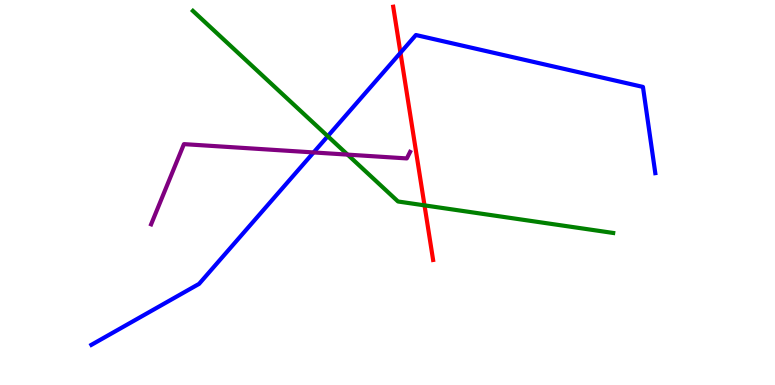[{'lines': ['blue', 'red'], 'intersections': [{'x': 5.17, 'y': 8.63}]}, {'lines': ['green', 'red'], 'intersections': [{'x': 5.48, 'y': 4.67}]}, {'lines': ['purple', 'red'], 'intersections': []}, {'lines': ['blue', 'green'], 'intersections': [{'x': 4.23, 'y': 6.46}]}, {'lines': ['blue', 'purple'], 'intersections': [{'x': 4.05, 'y': 6.04}]}, {'lines': ['green', 'purple'], 'intersections': [{'x': 4.48, 'y': 5.98}]}]